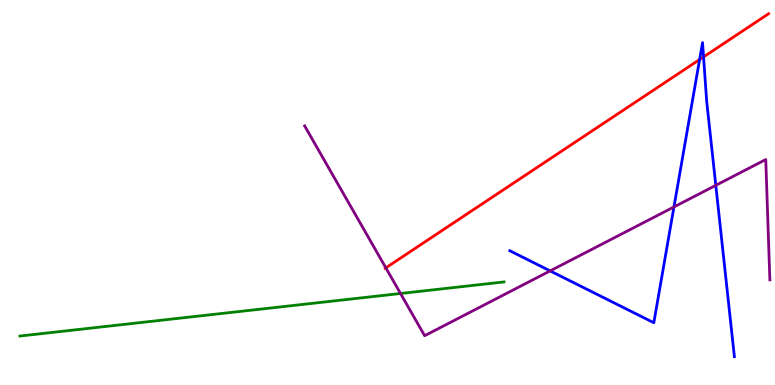[{'lines': ['blue', 'red'], 'intersections': [{'x': 9.03, 'y': 8.45}, {'x': 9.08, 'y': 8.52}]}, {'lines': ['green', 'red'], 'intersections': []}, {'lines': ['purple', 'red'], 'intersections': [{'x': 4.98, 'y': 3.04}]}, {'lines': ['blue', 'green'], 'intersections': []}, {'lines': ['blue', 'purple'], 'intersections': [{'x': 7.1, 'y': 2.96}, {'x': 8.7, 'y': 4.62}, {'x': 9.24, 'y': 5.19}]}, {'lines': ['green', 'purple'], 'intersections': [{'x': 5.17, 'y': 2.38}]}]